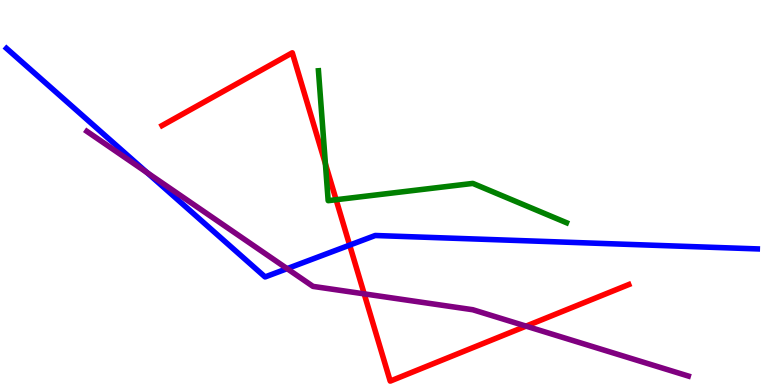[{'lines': ['blue', 'red'], 'intersections': [{'x': 4.51, 'y': 3.63}]}, {'lines': ['green', 'red'], 'intersections': [{'x': 4.2, 'y': 5.74}, {'x': 4.34, 'y': 4.81}]}, {'lines': ['purple', 'red'], 'intersections': [{'x': 4.7, 'y': 2.37}, {'x': 6.79, 'y': 1.53}]}, {'lines': ['blue', 'green'], 'intersections': []}, {'lines': ['blue', 'purple'], 'intersections': [{'x': 1.9, 'y': 5.52}, {'x': 3.7, 'y': 3.02}]}, {'lines': ['green', 'purple'], 'intersections': []}]